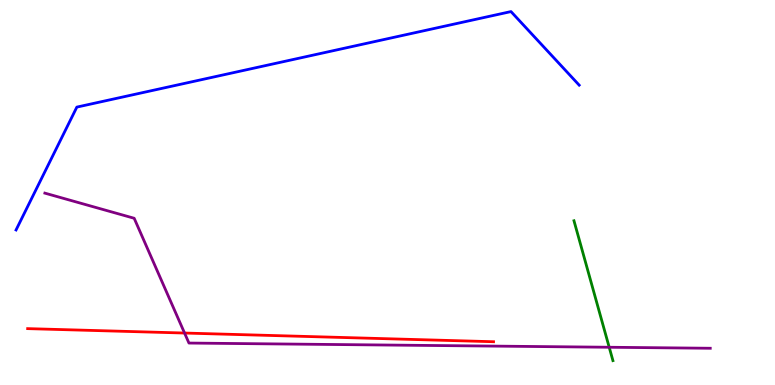[{'lines': ['blue', 'red'], 'intersections': []}, {'lines': ['green', 'red'], 'intersections': []}, {'lines': ['purple', 'red'], 'intersections': [{'x': 2.38, 'y': 1.35}]}, {'lines': ['blue', 'green'], 'intersections': []}, {'lines': ['blue', 'purple'], 'intersections': []}, {'lines': ['green', 'purple'], 'intersections': [{'x': 7.86, 'y': 0.98}]}]